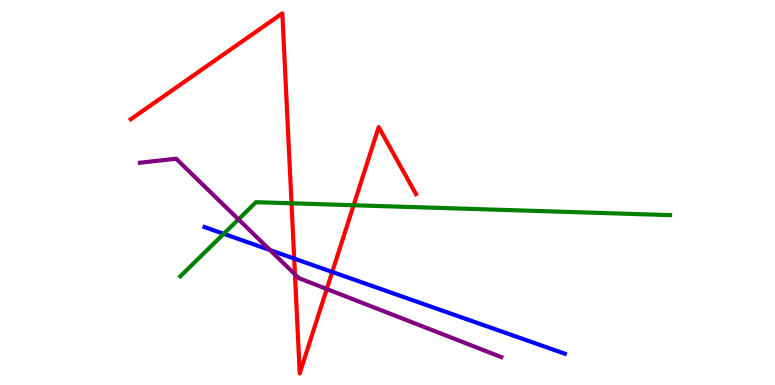[{'lines': ['blue', 'red'], 'intersections': [{'x': 3.8, 'y': 3.28}, {'x': 4.29, 'y': 2.94}]}, {'lines': ['green', 'red'], 'intersections': [{'x': 3.76, 'y': 4.72}, {'x': 4.56, 'y': 4.67}]}, {'lines': ['purple', 'red'], 'intersections': [{'x': 3.81, 'y': 2.88}, {'x': 4.22, 'y': 2.49}]}, {'lines': ['blue', 'green'], 'intersections': [{'x': 2.89, 'y': 3.93}]}, {'lines': ['blue', 'purple'], 'intersections': [{'x': 3.48, 'y': 3.5}]}, {'lines': ['green', 'purple'], 'intersections': [{'x': 3.08, 'y': 4.3}]}]